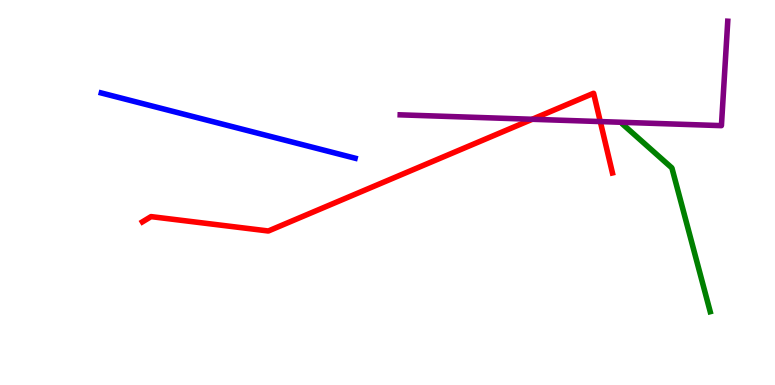[{'lines': ['blue', 'red'], 'intersections': []}, {'lines': ['green', 'red'], 'intersections': []}, {'lines': ['purple', 'red'], 'intersections': [{'x': 6.87, 'y': 6.9}, {'x': 7.75, 'y': 6.84}]}, {'lines': ['blue', 'green'], 'intersections': []}, {'lines': ['blue', 'purple'], 'intersections': []}, {'lines': ['green', 'purple'], 'intersections': []}]